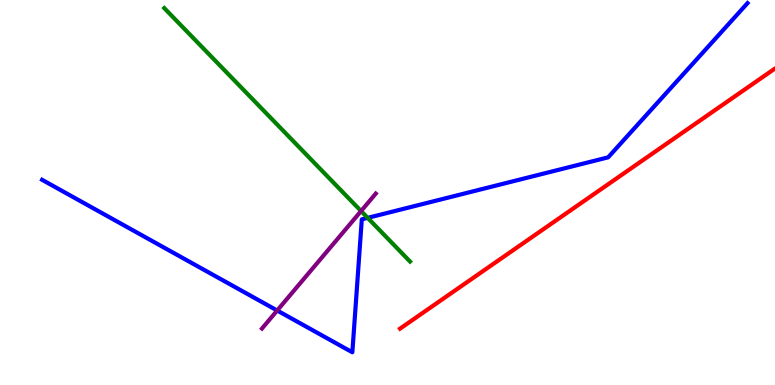[{'lines': ['blue', 'red'], 'intersections': []}, {'lines': ['green', 'red'], 'intersections': []}, {'lines': ['purple', 'red'], 'intersections': []}, {'lines': ['blue', 'green'], 'intersections': [{'x': 4.74, 'y': 4.34}]}, {'lines': ['blue', 'purple'], 'intersections': [{'x': 3.58, 'y': 1.93}]}, {'lines': ['green', 'purple'], 'intersections': [{'x': 4.66, 'y': 4.52}]}]